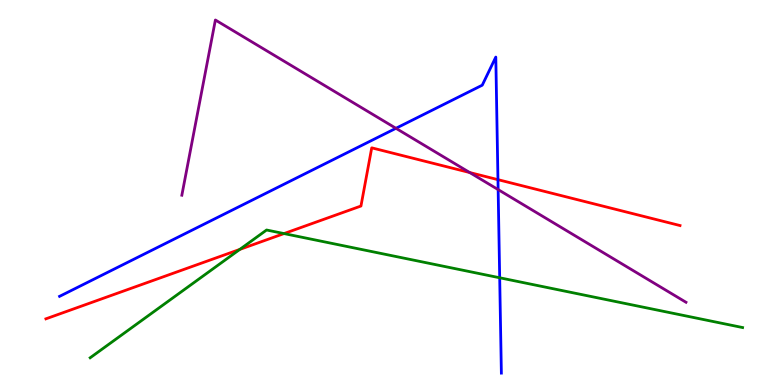[{'lines': ['blue', 'red'], 'intersections': [{'x': 6.43, 'y': 5.33}]}, {'lines': ['green', 'red'], 'intersections': [{'x': 3.09, 'y': 3.52}, {'x': 3.66, 'y': 3.93}]}, {'lines': ['purple', 'red'], 'intersections': [{'x': 6.06, 'y': 5.52}]}, {'lines': ['blue', 'green'], 'intersections': [{'x': 6.45, 'y': 2.79}]}, {'lines': ['blue', 'purple'], 'intersections': [{'x': 5.11, 'y': 6.67}, {'x': 6.43, 'y': 5.08}]}, {'lines': ['green', 'purple'], 'intersections': []}]